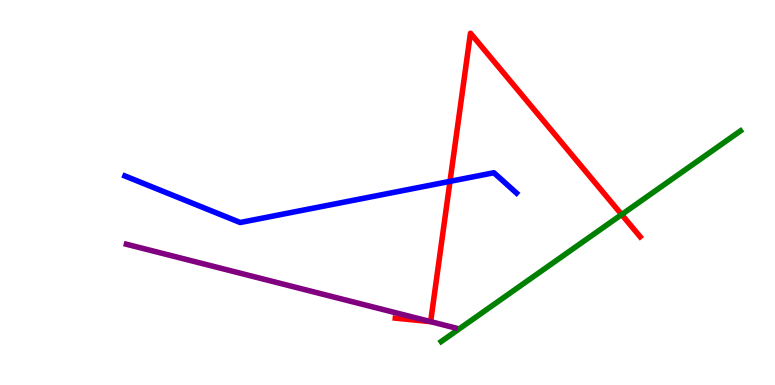[{'lines': ['blue', 'red'], 'intersections': [{'x': 5.81, 'y': 5.29}]}, {'lines': ['green', 'red'], 'intersections': [{'x': 8.02, 'y': 4.43}]}, {'lines': ['purple', 'red'], 'intersections': [{'x': 5.56, 'y': 1.65}]}, {'lines': ['blue', 'green'], 'intersections': []}, {'lines': ['blue', 'purple'], 'intersections': []}, {'lines': ['green', 'purple'], 'intersections': []}]